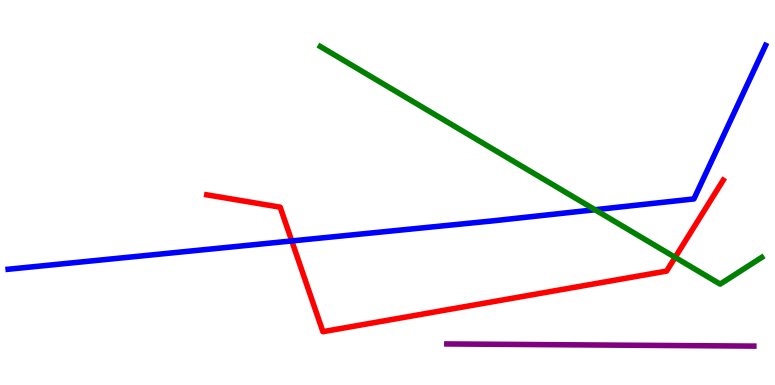[{'lines': ['blue', 'red'], 'intersections': [{'x': 3.76, 'y': 3.74}]}, {'lines': ['green', 'red'], 'intersections': [{'x': 8.71, 'y': 3.32}]}, {'lines': ['purple', 'red'], 'intersections': []}, {'lines': ['blue', 'green'], 'intersections': [{'x': 7.68, 'y': 4.55}]}, {'lines': ['blue', 'purple'], 'intersections': []}, {'lines': ['green', 'purple'], 'intersections': []}]